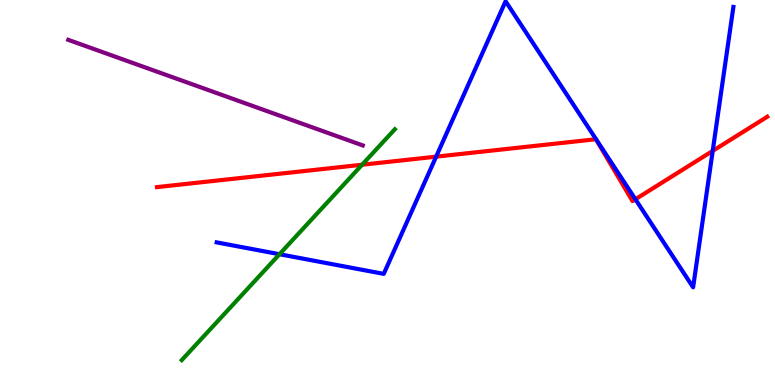[{'lines': ['blue', 'red'], 'intersections': [{'x': 5.63, 'y': 5.93}, {'x': 8.2, 'y': 4.82}, {'x': 9.2, 'y': 6.08}]}, {'lines': ['green', 'red'], 'intersections': [{'x': 4.67, 'y': 5.72}]}, {'lines': ['purple', 'red'], 'intersections': []}, {'lines': ['blue', 'green'], 'intersections': [{'x': 3.61, 'y': 3.4}]}, {'lines': ['blue', 'purple'], 'intersections': []}, {'lines': ['green', 'purple'], 'intersections': []}]